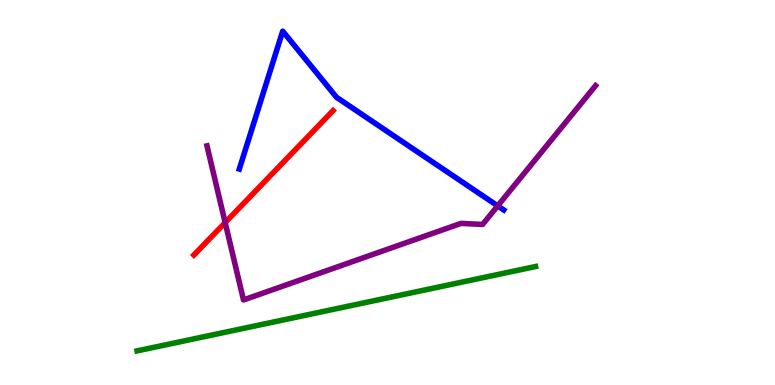[{'lines': ['blue', 'red'], 'intersections': []}, {'lines': ['green', 'red'], 'intersections': []}, {'lines': ['purple', 'red'], 'intersections': [{'x': 2.91, 'y': 4.22}]}, {'lines': ['blue', 'green'], 'intersections': []}, {'lines': ['blue', 'purple'], 'intersections': [{'x': 6.42, 'y': 4.65}]}, {'lines': ['green', 'purple'], 'intersections': []}]